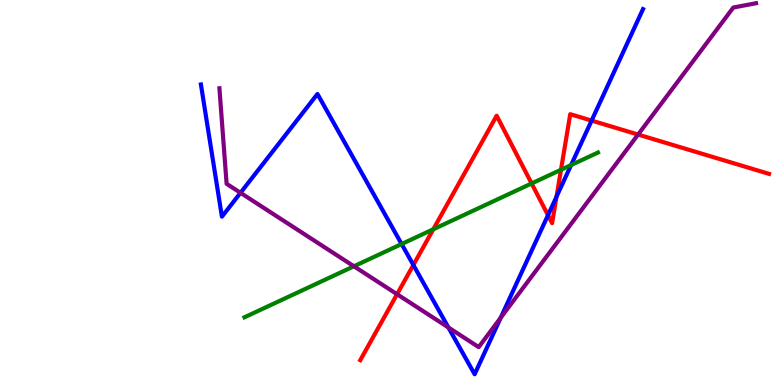[{'lines': ['blue', 'red'], 'intersections': [{'x': 5.33, 'y': 3.12}, {'x': 7.07, 'y': 4.41}, {'x': 7.18, 'y': 4.89}, {'x': 7.63, 'y': 6.87}]}, {'lines': ['green', 'red'], 'intersections': [{'x': 5.59, 'y': 4.04}, {'x': 6.86, 'y': 5.23}, {'x': 7.24, 'y': 5.59}]}, {'lines': ['purple', 'red'], 'intersections': [{'x': 5.12, 'y': 2.36}, {'x': 8.23, 'y': 6.51}]}, {'lines': ['blue', 'green'], 'intersections': [{'x': 5.18, 'y': 3.66}, {'x': 7.37, 'y': 5.71}]}, {'lines': ['blue', 'purple'], 'intersections': [{'x': 3.1, 'y': 4.99}, {'x': 5.79, 'y': 1.49}, {'x': 6.46, 'y': 1.75}]}, {'lines': ['green', 'purple'], 'intersections': [{'x': 4.57, 'y': 3.08}]}]